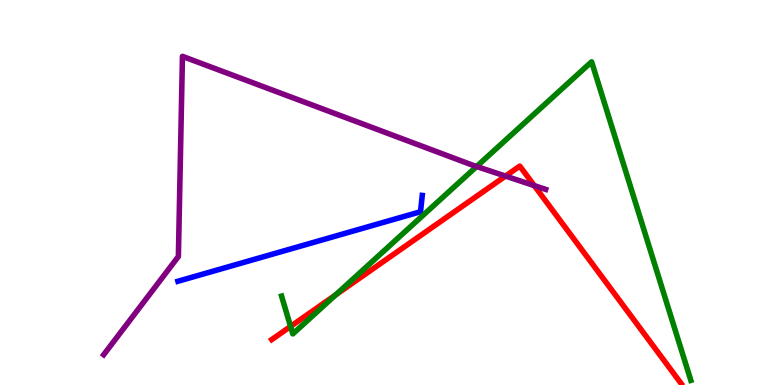[{'lines': ['blue', 'red'], 'intersections': []}, {'lines': ['green', 'red'], 'intersections': [{'x': 3.75, 'y': 1.52}, {'x': 4.33, 'y': 2.34}]}, {'lines': ['purple', 'red'], 'intersections': [{'x': 6.52, 'y': 5.43}, {'x': 6.89, 'y': 5.18}]}, {'lines': ['blue', 'green'], 'intersections': []}, {'lines': ['blue', 'purple'], 'intersections': []}, {'lines': ['green', 'purple'], 'intersections': [{'x': 6.15, 'y': 5.68}]}]